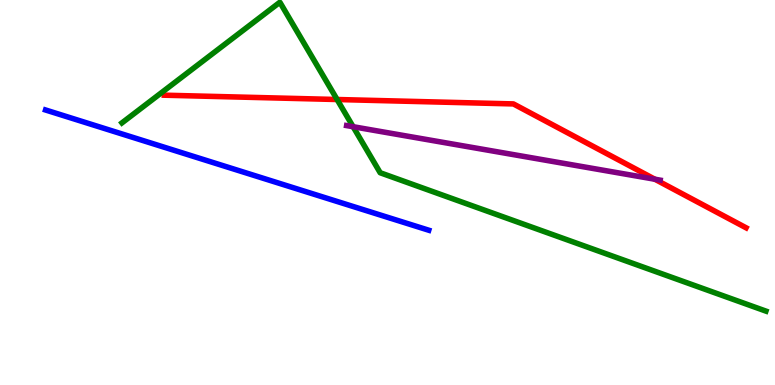[{'lines': ['blue', 'red'], 'intersections': []}, {'lines': ['green', 'red'], 'intersections': [{'x': 4.35, 'y': 7.42}]}, {'lines': ['purple', 'red'], 'intersections': [{'x': 8.45, 'y': 5.34}]}, {'lines': ['blue', 'green'], 'intersections': []}, {'lines': ['blue', 'purple'], 'intersections': []}, {'lines': ['green', 'purple'], 'intersections': [{'x': 4.56, 'y': 6.71}]}]